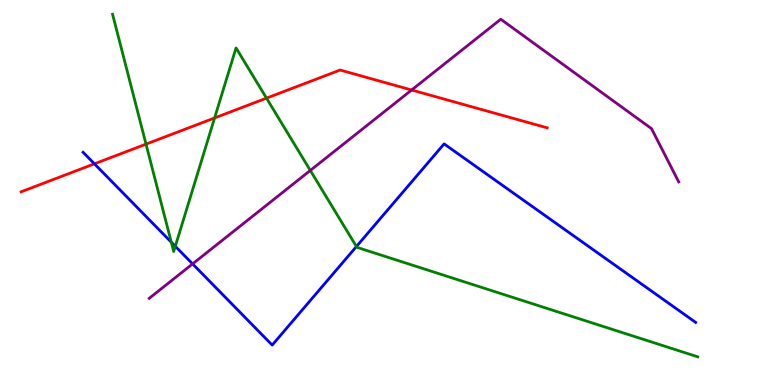[{'lines': ['blue', 'red'], 'intersections': [{'x': 1.22, 'y': 5.74}]}, {'lines': ['green', 'red'], 'intersections': [{'x': 1.88, 'y': 6.26}, {'x': 2.77, 'y': 6.94}, {'x': 3.44, 'y': 7.45}]}, {'lines': ['purple', 'red'], 'intersections': [{'x': 5.31, 'y': 7.66}]}, {'lines': ['blue', 'green'], 'intersections': [{'x': 2.21, 'y': 3.71}, {'x': 2.26, 'y': 3.6}, {'x': 4.6, 'y': 3.6}]}, {'lines': ['blue', 'purple'], 'intersections': [{'x': 2.48, 'y': 3.15}]}, {'lines': ['green', 'purple'], 'intersections': [{'x': 4.0, 'y': 5.57}]}]